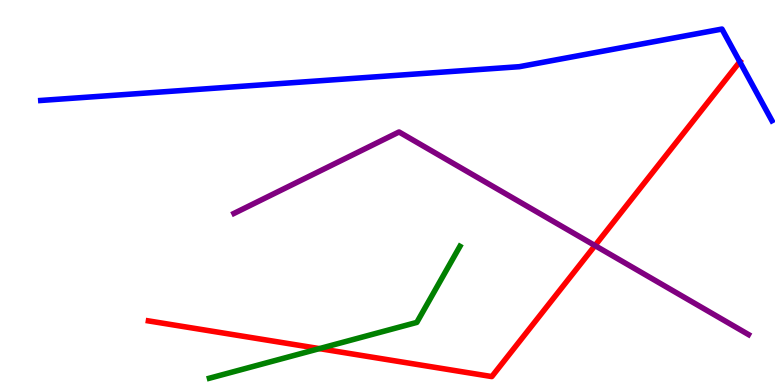[{'lines': ['blue', 'red'], 'intersections': [{'x': 9.55, 'y': 8.4}]}, {'lines': ['green', 'red'], 'intersections': [{'x': 4.12, 'y': 0.945}]}, {'lines': ['purple', 'red'], 'intersections': [{'x': 7.68, 'y': 3.62}]}, {'lines': ['blue', 'green'], 'intersections': []}, {'lines': ['blue', 'purple'], 'intersections': []}, {'lines': ['green', 'purple'], 'intersections': []}]